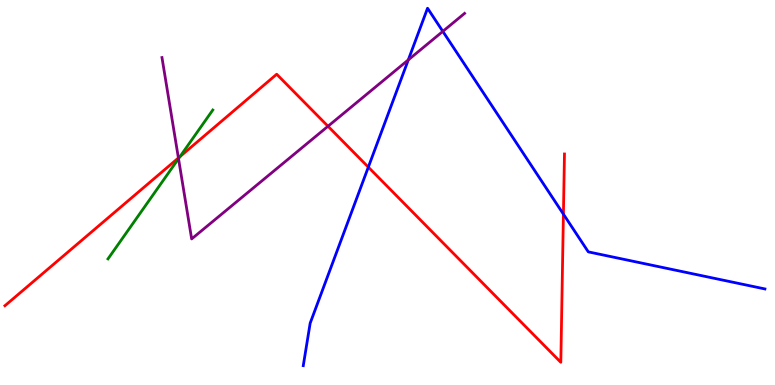[{'lines': ['blue', 'red'], 'intersections': [{'x': 4.75, 'y': 5.66}, {'x': 7.27, 'y': 4.44}]}, {'lines': ['green', 'red'], 'intersections': [{'x': 2.32, 'y': 5.93}]}, {'lines': ['purple', 'red'], 'intersections': [{'x': 2.3, 'y': 5.9}, {'x': 4.23, 'y': 6.72}]}, {'lines': ['blue', 'green'], 'intersections': []}, {'lines': ['blue', 'purple'], 'intersections': [{'x': 5.27, 'y': 8.44}, {'x': 5.71, 'y': 9.19}]}, {'lines': ['green', 'purple'], 'intersections': [{'x': 2.3, 'y': 5.88}]}]